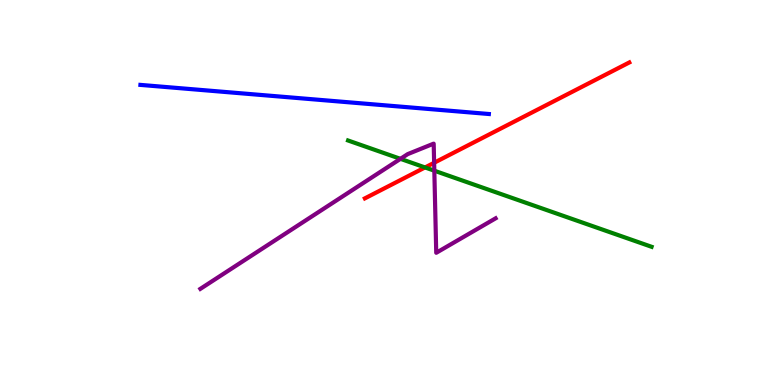[{'lines': ['blue', 'red'], 'intersections': []}, {'lines': ['green', 'red'], 'intersections': [{'x': 5.48, 'y': 5.65}]}, {'lines': ['purple', 'red'], 'intersections': [{'x': 5.6, 'y': 5.77}]}, {'lines': ['blue', 'green'], 'intersections': []}, {'lines': ['blue', 'purple'], 'intersections': []}, {'lines': ['green', 'purple'], 'intersections': [{'x': 5.17, 'y': 5.87}, {'x': 5.6, 'y': 5.57}]}]